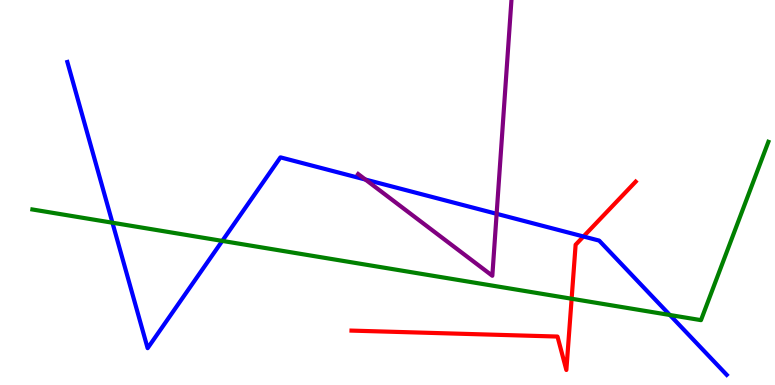[{'lines': ['blue', 'red'], 'intersections': [{'x': 7.53, 'y': 3.86}]}, {'lines': ['green', 'red'], 'intersections': [{'x': 7.38, 'y': 2.24}]}, {'lines': ['purple', 'red'], 'intersections': []}, {'lines': ['blue', 'green'], 'intersections': [{'x': 1.45, 'y': 4.22}, {'x': 2.87, 'y': 3.74}, {'x': 8.64, 'y': 1.82}]}, {'lines': ['blue', 'purple'], 'intersections': [{'x': 4.71, 'y': 5.34}, {'x': 6.41, 'y': 4.45}]}, {'lines': ['green', 'purple'], 'intersections': []}]